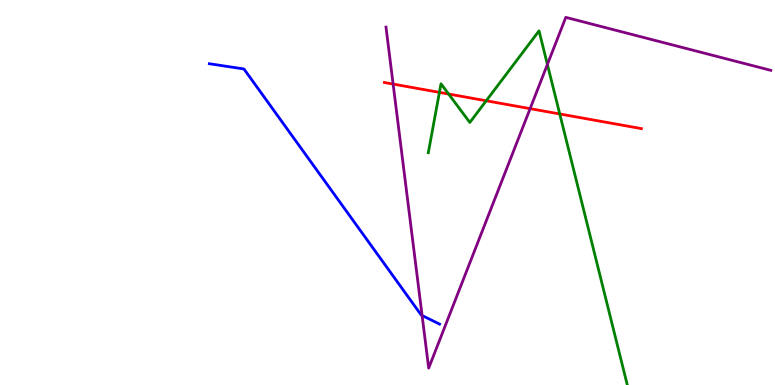[{'lines': ['blue', 'red'], 'intersections': []}, {'lines': ['green', 'red'], 'intersections': [{'x': 5.67, 'y': 7.6}, {'x': 5.79, 'y': 7.56}, {'x': 6.27, 'y': 7.38}, {'x': 7.22, 'y': 7.04}]}, {'lines': ['purple', 'red'], 'intersections': [{'x': 5.07, 'y': 7.82}, {'x': 6.84, 'y': 7.18}]}, {'lines': ['blue', 'green'], 'intersections': []}, {'lines': ['blue', 'purple'], 'intersections': [{'x': 5.45, 'y': 1.81}]}, {'lines': ['green', 'purple'], 'intersections': [{'x': 7.06, 'y': 8.33}]}]